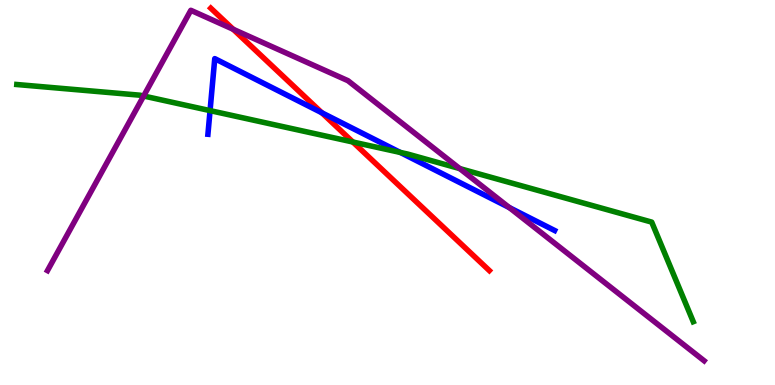[{'lines': ['blue', 'red'], 'intersections': [{'x': 4.15, 'y': 7.07}]}, {'lines': ['green', 'red'], 'intersections': [{'x': 4.55, 'y': 6.31}]}, {'lines': ['purple', 'red'], 'intersections': [{'x': 3.01, 'y': 9.24}]}, {'lines': ['blue', 'green'], 'intersections': [{'x': 2.71, 'y': 7.13}, {'x': 5.16, 'y': 6.04}]}, {'lines': ['blue', 'purple'], 'intersections': [{'x': 6.57, 'y': 4.61}]}, {'lines': ['green', 'purple'], 'intersections': [{'x': 1.85, 'y': 7.51}, {'x': 5.93, 'y': 5.62}]}]